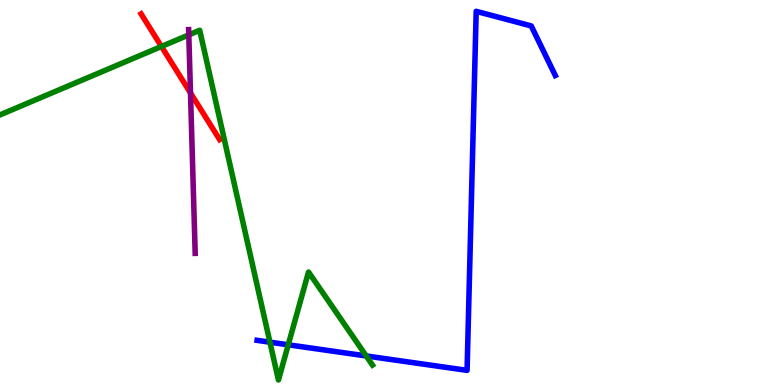[{'lines': ['blue', 'red'], 'intersections': []}, {'lines': ['green', 'red'], 'intersections': [{'x': 2.08, 'y': 8.79}]}, {'lines': ['purple', 'red'], 'intersections': [{'x': 2.46, 'y': 7.59}]}, {'lines': ['blue', 'green'], 'intersections': [{'x': 3.48, 'y': 1.11}, {'x': 3.72, 'y': 1.04}, {'x': 4.73, 'y': 0.755}]}, {'lines': ['blue', 'purple'], 'intersections': []}, {'lines': ['green', 'purple'], 'intersections': [{'x': 2.44, 'y': 9.09}]}]